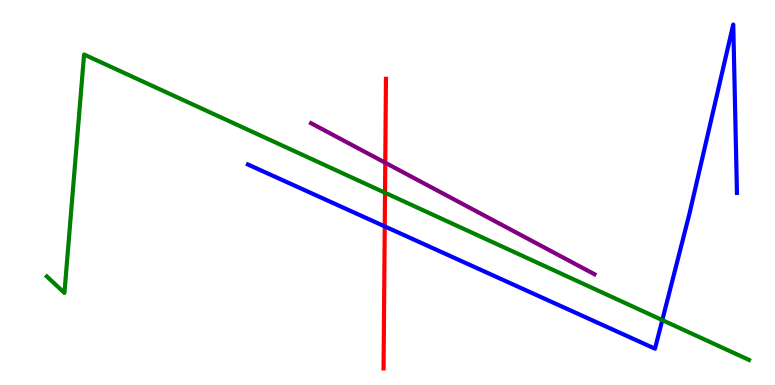[{'lines': ['blue', 'red'], 'intersections': [{'x': 4.96, 'y': 4.12}]}, {'lines': ['green', 'red'], 'intersections': [{'x': 4.97, 'y': 4.99}]}, {'lines': ['purple', 'red'], 'intersections': [{'x': 4.97, 'y': 5.77}]}, {'lines': ['blue', 'green'], 'intersections': [{'x': 8.55, 'y': 1.69}]}, {'lines': ['blue', 'purple'], 'intersections': []}, {'lines': ['green', 'purple'], 'intersections': []}]